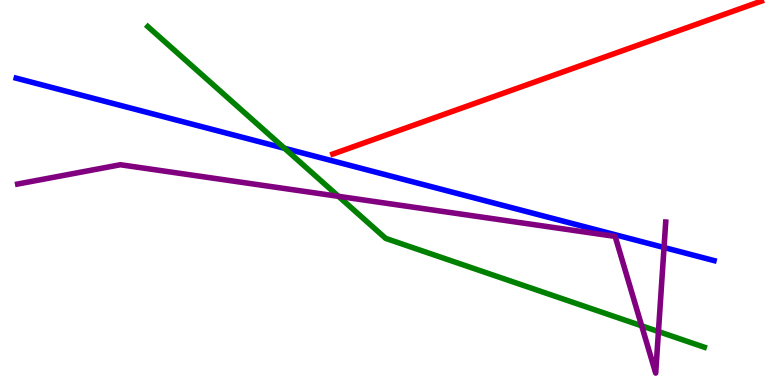[{'lines': ['blue', 'red'], 'intersections': []}, {'lines': ['green', 'red'], 'intersections': []}, {'lines': ['purple', 'red'], 'intersections': []}, {'lines': ['blue', 'green'], 'intersections': [{'x': 3.67, 'y': 6.15}]}, {'lines': ['blue', 'purple'], 'intersections': [{'x': 8.57, 'y': 3.57}]}, {'lines': ['green', 'purple'], 'intersections': [{'x': 4.37, 'y': 4.9}, {'x': 8.28, 'y': 1.54}, {'x': 8.5, 'y': 1.39}]}]